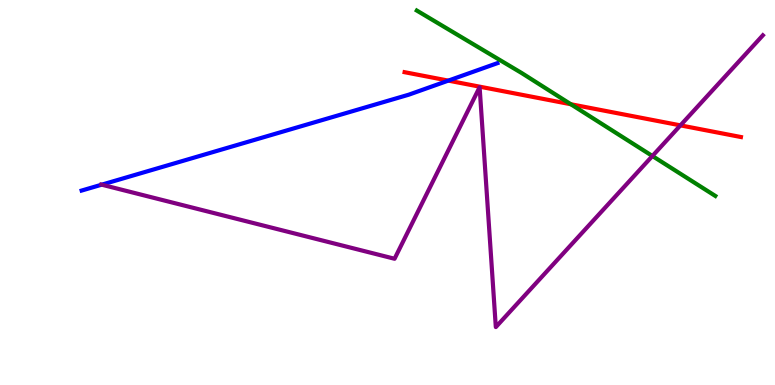[{'lines': ['blue', 'red'], 'intersections': [{'x': 5.78, 'y': 7.91}]}, {'lines': ['green', 'red'], 'intersections': [{'x': 7.37, 'y': 7.29}]}, {'lines': ['purple', 'red'], 'intersections': [{'x': 8.78, 'y': 6.74}]}, {'lines': ['blue', 'green'], 'intersections': []}, {'lines': ['blue', 'purple'], 'intersections': [{'x': 1.31, 'y': 5.2}]}, {'lines': ['green', 'purple'], 'intersections': [{'x': 8.42, 'y': 5.95}]}]